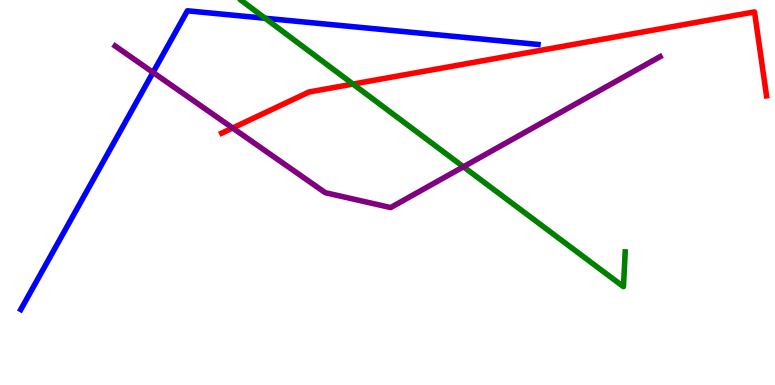[{'lines': ['blue', 'red'], 'intersections': []}, {'lines': ['green', 'red'], 'intersections': [{'x': 4.55, 'y': 7.82}]}, {'lines': ['purple', 'red'], 'intersections': [{'x': 3.0, 'y': 6.68}]}, {'lines': ['blue', 'green'], 'intersections': [{'x': 3.42, 'y': 9.53}]}, {'lines': ['blue', 'purple'], 'intersections': [{'x': 1.97, 'y': 8.12}]}, {'lines': ['green', 'purple'], 'intersections': [{'x': 5.98, 'y': 5.67}]}]